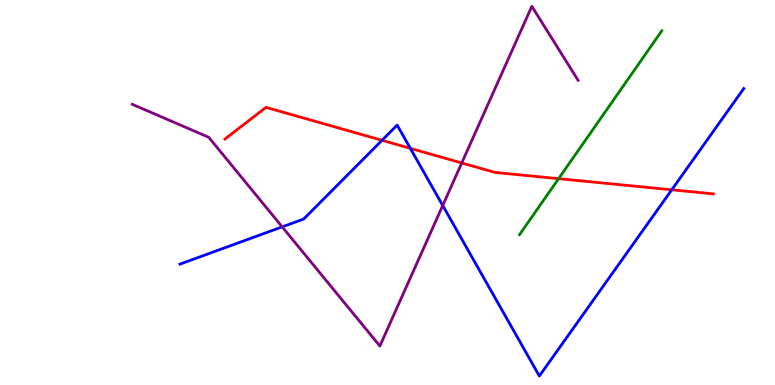[{'lines': ['blue', 'red'], 'intersections': [{'x': 4.93, 'y': 6.36}, {'x': 5.29, 'y': 6.15}, {'x': 8.67, 'y': 5.07}]}, {'lines': ['green', 'red'], 'intersections': [{'x': 7.21, 'y': 5.36}]}, {'lines': ['purple', 'red'], 'intersections': [{'x': 5.96, 'y': 5.77}]}, {'lines': ['blue', 'green'], 'intersections': []}, {'lines': ['blue', 'purple'], 'intersections': [{'x': 3.64, 'y': 4.11}, {'x': 5.71, 'y': 4.66}]}, {'lines': ['green', 'purple'], 'intersections': []}]